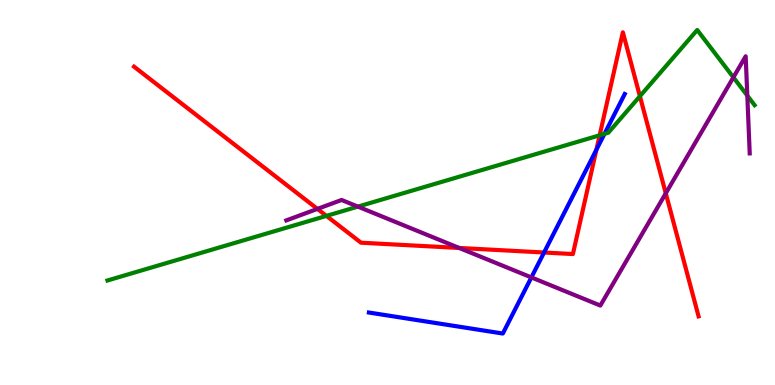[{'lines': ['blue', 'red'], 'intersections': [{'x': 7.02, 'y': 3.44}, {'x': 7.7, 'y': 6.11}]}, {'lines': ['green', 'red'], 'intersections': [{'x': 4.21, 'y': 4.39}, {'x': 7.74, 'y': 6.49}, {'x': 8.26, 'y': 7.5}]}, {'lines': ['purple', 'red'], 'intersections': [{'x': 4.1, 'y': 4.57}, {'x': 5.93, 'y': 3.56}, {'x': 8.59, 'y': 4.98}]}, {'lines': ['blue', 'green'], 'intersections': [{'x': 7.8, 'y': 6.52}]}, {'lines': ['blue', 'purple'], 'intersections': [{'x': 6.86, 'y': 2.79}]}, {'lines': ['green', 'purple'], 'intersections': [{'x': 4.62, 'y': 4.63}, {'x': 9.46, 'y': 7.99}, {'x': 9.64, 'y': 7.52}]}]